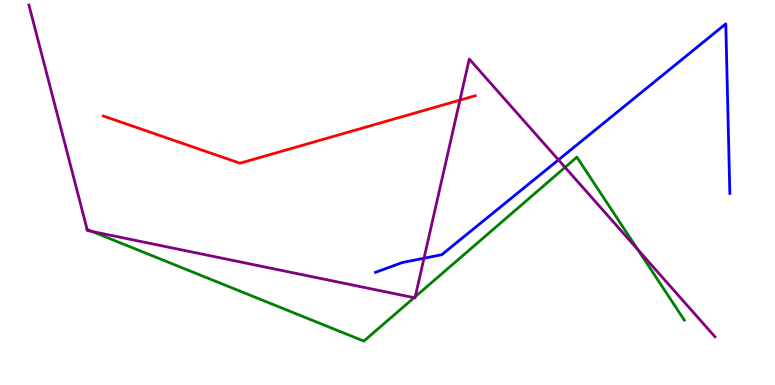[{'lines': ['blue', 'red'], 'intersections': []}, {'lines': ['green', 'red'], 'intersections': []}, {'lines': ['purple', 'red'], 'intersections': [{'x': 5.93, 'y': 7.4}]}, {'lines': ['blue', 'green'], 'intersections': []}, {'lines': ['blue', 'purple'], 'intersections': [{'x': 5.47, 'y': 3.29}, {'x': 7.21, 'y': 5.85}]}, {'lines': ['green', 'purple'], 'intersections': [{'x': 1.12, 'y': 4.04}, {'x': 1.19, 'y': 3.99}, {'x': 5.34, 'y': 2.27}, {'x': 5.36, 'y': 2.29}, {'x': 7.29, 'y': 5.65}, {'x': 8.23, 'y': 3.52}]}]